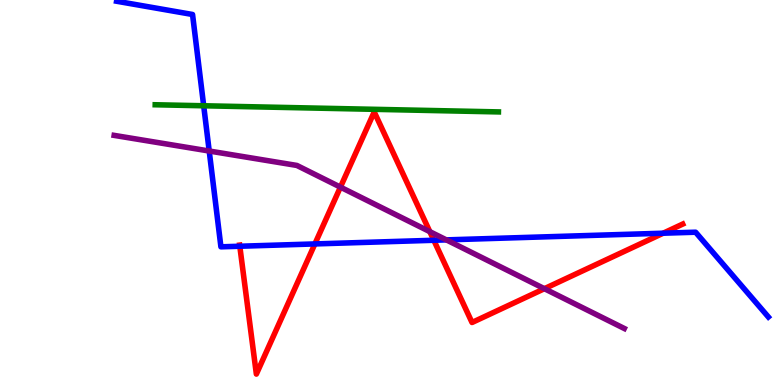[{'lines': ['blue', 'red'], 'intersections': [{'x': 3.09, 'y': 3.6}, {'x': 4.06, 'y': 3.66}, {'x': 5.6, 'y': 3.76}, {'x': 8.56, 'y': 3.94}]}, {'lines': ['green', 'red'], 'intersections': []}, {'lines': ['purple', 'red'], 'intersections': [{'x': 4.39, 'y': 5.14}, {'x': 5.55, 'y': 3.98}, {'x': 7.02, 'y': 2.5}]}, {'lines': ['blue', 'green'], 'intersections': [{'x': 2.63, 'y': 7.25}]}, {'lines': ['blue', 'purple'], 'intersections': [{'x': 2.7, 'y': 6.08}, {'x': 5.76, 'y': 3.77}]}, {'lines': ['green', 'purple'], 'intersections': []}]